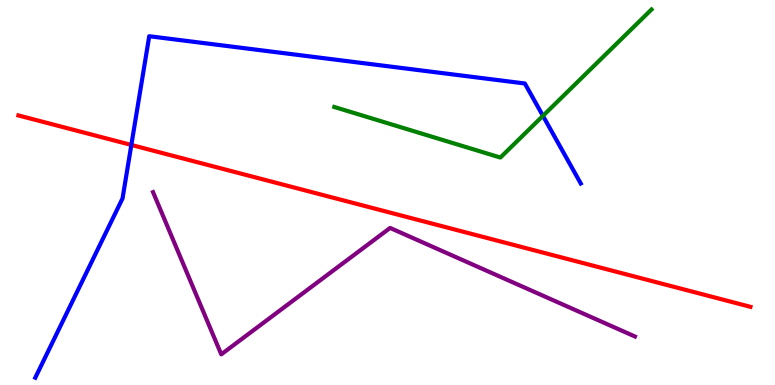[{'lines': ['blue', 'red'], 'intersections': [{'x': 1.69, 'y': 6.24}]}, {'lines': ['green', 'red'], 'intersections': []}, {'lines': ['purple', 'red'], 'intersections': []}, {'lines': ['blue', 'green'], 'intersections': [{'x': 7.01, 'y': 6.99}]}, {'lines': ['blue', 'purple'], 'intersections': []}, {'lines': ['green', 'purple'], 'intersections': []}]